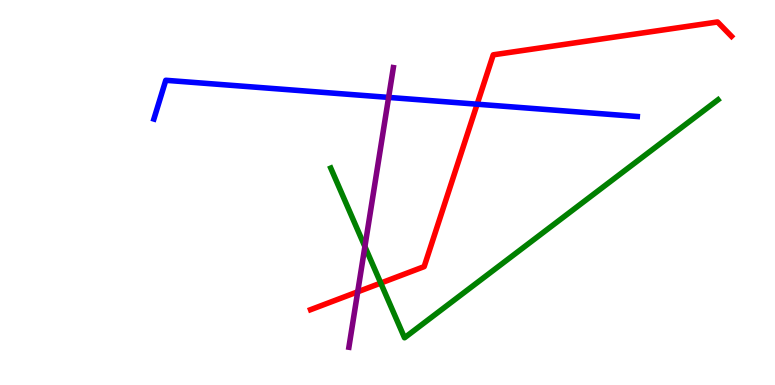[{'lines': ['blue', 'red'], 'intersections': [{'x': 6.16, 'y': 7.29}]}, {'lines': ['green', 'red'], 'intersections': [{'x': 4.91, 'y': 2.65}]}, {'lines': ['purple', 'red'], 'intersections': [{'x': 4.62, 'y': 2.42}]}, {'lines': ['blue', 'green'], 'intersections': []}, {'lines': ['blue', 'purple'], 'intersections': [{'x': 5.01, 'y': 7.47}]}, {'lines': ['green', 'purple'], 'intersections': [{'x': 4.71, 'y': 3.59}]}]